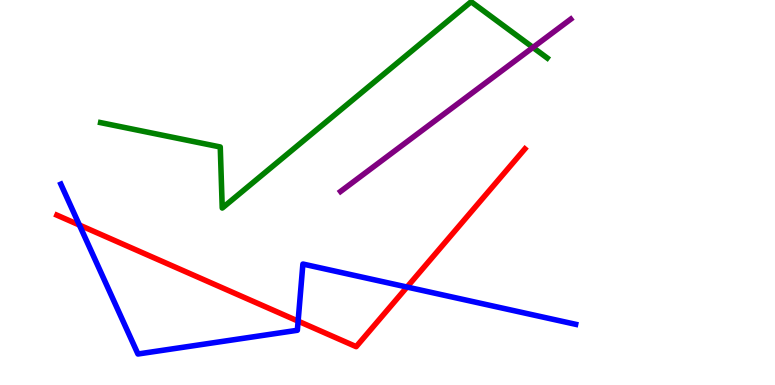[{'lines': ['blue', 'red'], 'intersections': [{'x': 1.02, 'y': 4.15}, {'x': 3.85, 'y': 1.66}, {'x': 5.25, 'y': 2.54}]}, {'lines': ['green', 'red'], 'intersections': []}, {'lines': ['purple', 'red'], 'intersections': []}, {'lines': ['blue', 'green'], 'intersections': []}, {'lines': ['blue', 'purple'], 'intersections': []}, {'lines': ['green', 'purple'], 'intersections': [{'x': 6.88, 'y': 8.77}]}]